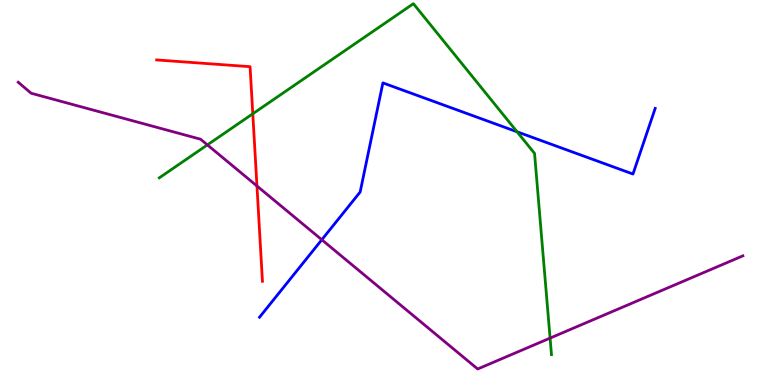[{'lines': ['blue', 'red'], 'intersections': []}, {'lines': ['green', 'red'], 'intersections': [{'x': 3.26, 'y': 7.04}]}, {'lines': ['purple', 'red'], 'intersections': [{'x': 3.32, 'y': 5.17}]}, {'lines': ['blue', 'green'], 'intersections': [{'x': 6.67, 'y': 6.58}]}, {'lines': ['blue', 'purple'], 'intersections': [{'x': 4.15, 'y': 3.77}]}, {'lines': ['green', 'purple'], 'intersections': [{'x': 2.68, 'y': 6.24}, {'x': 7.1, 'y': 1.22}]}]